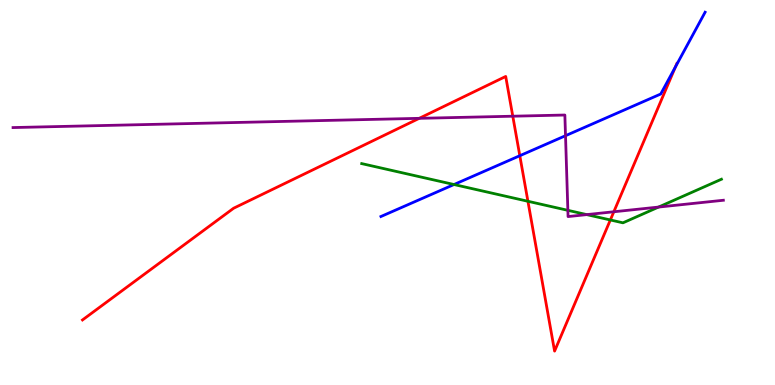[{'lines': ['blue', 'red'], 'intersections': [{'x': 6.71, 'y': 5.96}, {'x': 8.72, 'y': 8.26}]}, {'lines': ['green', 'red'], 'intersections': [{'x': 6.81, 'y': 4.77}, {'x': 7.88, 'y': 4.29}]}, {'lines': ['purple', 'red'], 'intersections': [{'x': 5.41, 'y': 6.93}, {'x': 6.62, 'y': 6.98}, {'x': 7.92, 'y': 4.5}]}, {'lines': ['blue', 'green'], 'intersections': [{'x': 5.86, 'y': 5.21}]}, {'lines': ['blue', 'purple'], 'intersections': [{'x': 7.3, 'y': 6.48}]}, {'lines': ['green', 'purple'], 'intersections': [{'x': 7.33, 'y': 4.54}, {'x': 7.57, 'y': 4.43}, {'x': 8.5, 'y': 4.62}]}]